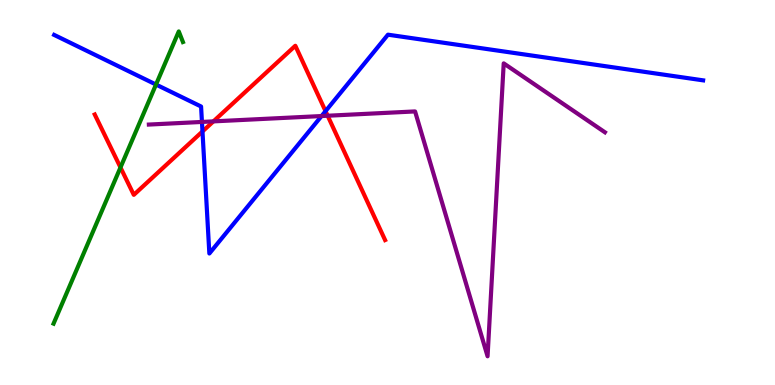[{'lines': ['blue', 'red'], 'intersections': [{'x': 2.61, 'y': 6.59}, {'x': 4.2, 'y': 7.11}]}, {'lines': ['green', 'red'], 'intersections': [{'x': 1.55, 'y': 5.65}]}, {'lines': ['purple', 'red'], 'intersections': [{'x': 2.75, 'y': 6.85}, {'x': 4.23, 'y': 6.99}]}, {'lines': ['blue', 'green'], 'intersections': [{'x': 2.01, 'y': 7.8}]}, {'lines': ['blue', 'purple'], 'intersections': [{'x': 2.61, 'y': 6.83}, {'x': 4.15, 'y': 6.99}]}, {'lines': ['green', 'purple'], 'intersections': []}]